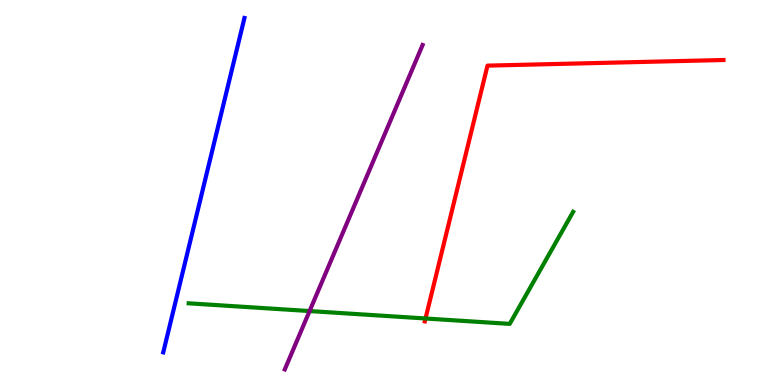[{'lines': ['blue', 'red'], 'intersections': []}, {'lines': ['green', 'red'], 'intersections': [{'x': 5.49, 'y': 1.73}]}, {'lines': ['purple', 'red'], 'intersections': []}, {'lines': ['blue', 'green'], 'intersections': []}, {'lines': ['blue', 'purple'], 'intersections': []}, {'lines': ['green', 'purple'], 'intersections': [{'x': 3.99, 'y': 1.92}]}]